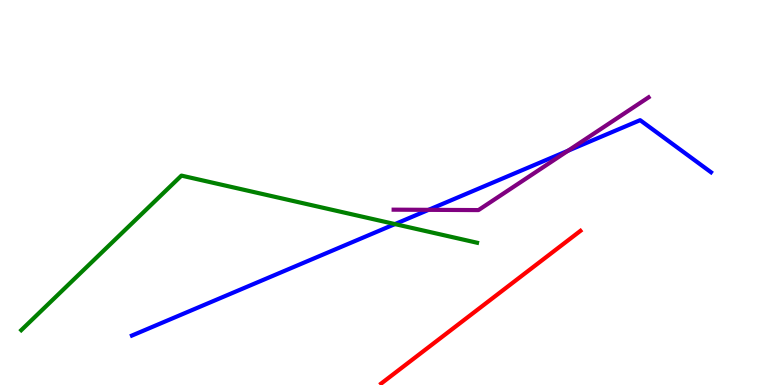[{'lines': ['blue', 'red'], 'intersections': []}, {'lines': ['green', 'red'], 'intersections': []}, {'lines': ['purple', 'red'], 'intersections': []}, {'lines': ['blue', 'green'], 'intersections': [{'x': 5.1, 'y': 4.18}]}, {'lines': ['blue', 'purple'], 'intersections': [{'x': 5.53, 'y': 4.55}, {'x': 7.33, 'y': 6.08}]}, {'lines': ['green', 'purple'], 'intersections': []}]